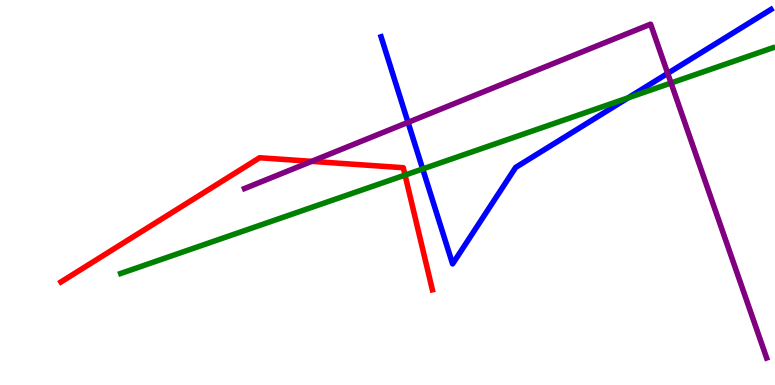[{'lines': ['blue', 'red'], 'intersections': []}, {'lines': ['green', 'red'], 'intersections': [{'x': 5.23, 'y': 5.45}]}, {'lines': ['purple', 'red'], 'intersections': [{'x': 4.02, 'y': 5.81}]}, {'lines': ['blue', 'green'], 'intersections': [{'x': 5.45, 'y': 5.61}, {'x': 8.1, 'y': 7.46}]}, {'lines': ['blue', 'purple'], 'intersections': [{'x': 5.26, 'y': 6.82}, {'x': 8.62, 'y': 8.09}]}, {'lines': ['green', 'purple'], 'intersections': [{'x': 8.66, 'y': 7.84}]}]